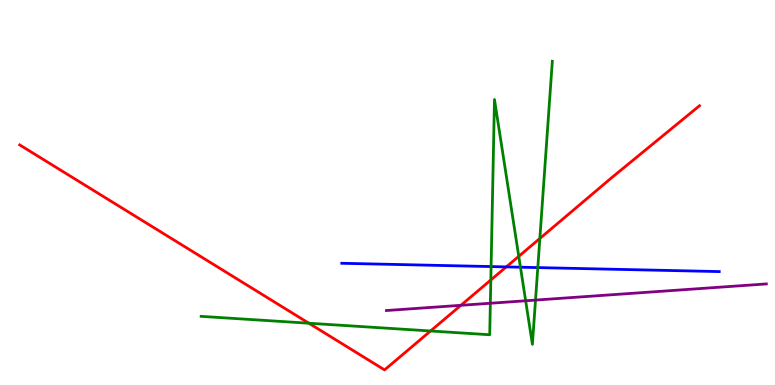[{'lines': ['blue', 'red'], 'intersections': [{'x': 6.53, 'y': 3.07}]}, {'lines': ['green', 'red'], 'intersections': [{'x': 3.99, 'y': 1.6}, {'x': 5.56, 'y': 1.4}, {'x': 6.33, 'y': 2.73}, {'x': 6.69, 'y': 3.34}, {'x': 6.97, 'y': 3.81}]}, {'lines': ['purple', 'red'], 'intersections': [{'x': 5.95, 'y': 2.07}]}, {'lines': ['blue', 'green'], 'intersections': [{'x': 6.34, 'y': 3.08}, {'x': 6.72, 'y': 3.06}, {'x': 6.94, 'y': 3.05}]}, {'lines': ['blue', 'purple'], 'intersections': []}, {'lines': ['green', 'purple'], 'intersections': [{'x': 6.33, 'y': 2.12}, {'x': 6.78, 'y': 2.19}, {'x': 6.91, 'y': 2.21}]}]